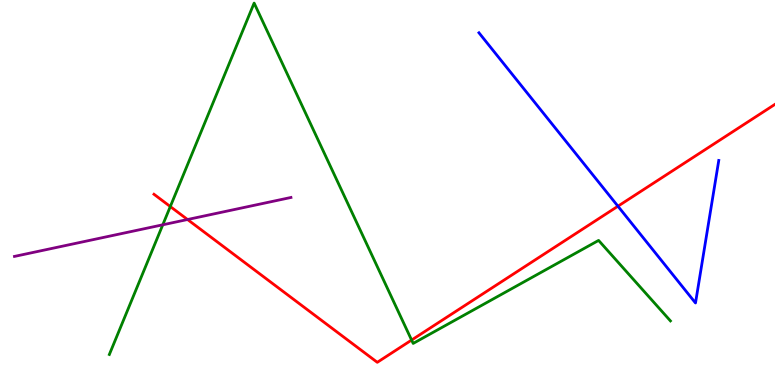[{'lines': ['blue', 'red'], 'intersections': [{'x': 7.97, 'y': 4.64}]}, {'lines': ['green', 'red'], 'intersections': [{'x': 2.2, 'y': 4.64}, {'x': 5.31, 'y': 1.17}]}, {'lines': ['purple', 'red'], 'intersections': [{'x': 2.42, 'y': 4.3}]}, {'lines': ['blue', 'green'], 'intersections': []}, {'lines': ['blue', 'purple'], 'intersections': []}, {'lines': ['green', 'purple'], 'intersections': [{'x': 2.1, 'y': 4.16}]}]